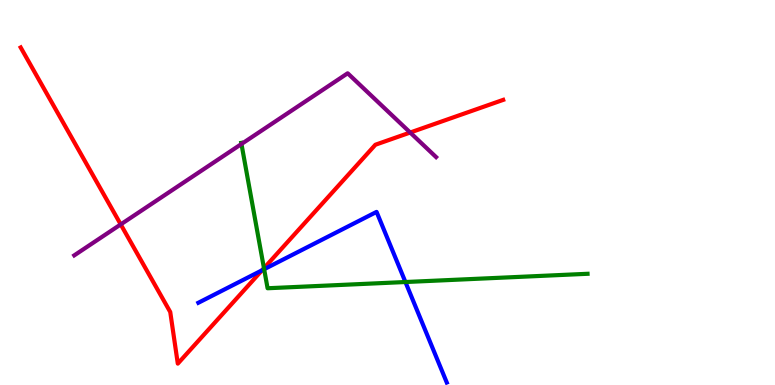[{'lines': ['blue', 'red'], 'intersections': [{'x': 3.38, 'y': 2.98}]}, {'lines': ['green', 'red'], 'intersections': [{'x': 3.41, 'y': 3.03}]}, {'lines': ['purple', 'red'], 'intersections': [{'x': 1.56, 'y': 4.17}, {'x': 5.29, 'y': 6.56}]}, {'lines': ['blue', 'green'], 'intersections': [{'x': 3.41, 'y': 3.01}, {'x': 5.23, 'y': 2.67}]}, {'lines': ['blue', 'purple'], 'intersections': []}, {'lines': ['green', 'purple'], 'intersections': [{'x': 3.12, 'y': 6.26}]}]